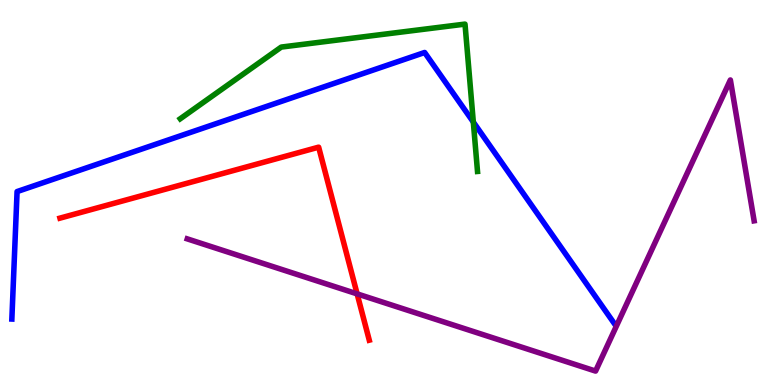[{'lines': ['blue', 'red'], 'intersections': []}, {'lines': ['green', 'red'], 'intersections': []}, {'lines': ['purple', 'red'], 'intersections': [{'x': 4.61, 'y': 2.37}]}, {'lines': ['blue', 'green'], 'intersections': [{'x': 6.11, 'y': 6.83}]}, {'lines': ['blue', 'purple'], 'intersections': []}, {'lines': ['green', 'purple'], 'intersections': []}]